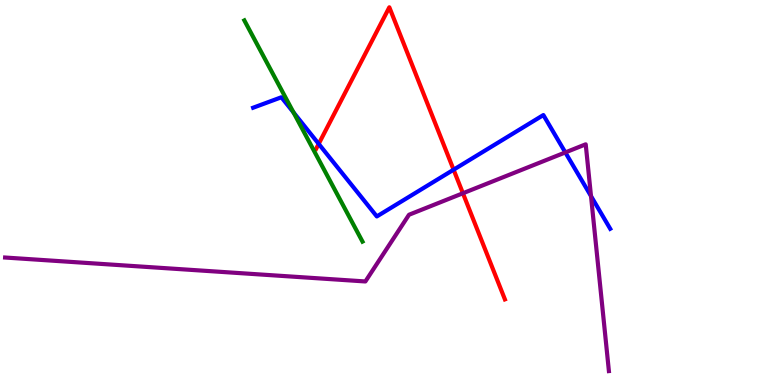[{'lines': ['blue', 'red'], 'intersections': [{'x': 4.11, 'y': 6.26}, {'x': 5.85, 'y': 5.59}]}, {'lines': ['green', 'red'], 'intersections': []}, {'lines': ['purple', 'red'], 'intersections': [{'x': 5.97, 'y': 4.98}]}, {'lines': ['blue', 'green'], 'intersections': [{'x': 3.79, 'y': 7.08}]}, {'lines': ['blue', 'purple'], 'intersections': [{'x': 7.29, 'y': 6.04}, {'x': 7.63, 'y': 4.91}]}, {'lines': ['green', 'purple'], 'intersections': []}]